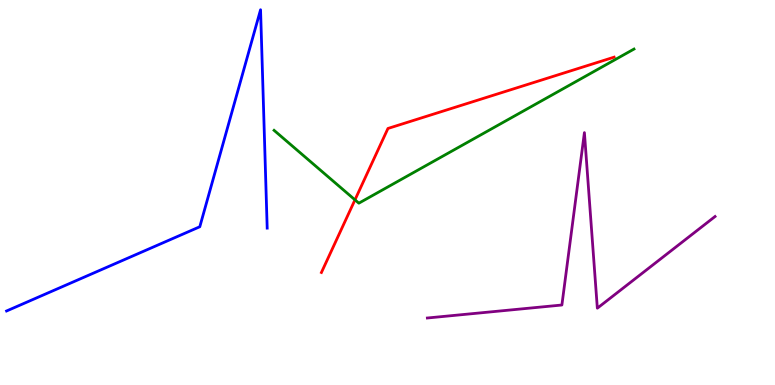[{'lines': ['blue', 'red'], 'intersections': []}, {'lines': ['green', 'red'], 'intersections': [{'x': 4.58, 'y': 4.81}]}, {'lines': ['purple', 'red'], 'intersections': []}, {'lines': ['blue', 'green'], 'intersections': []}, {'lines': ['blue', 'purple'], 'intersections': []}, {'lines': ['green', 'purple'], 'intersections': []}]